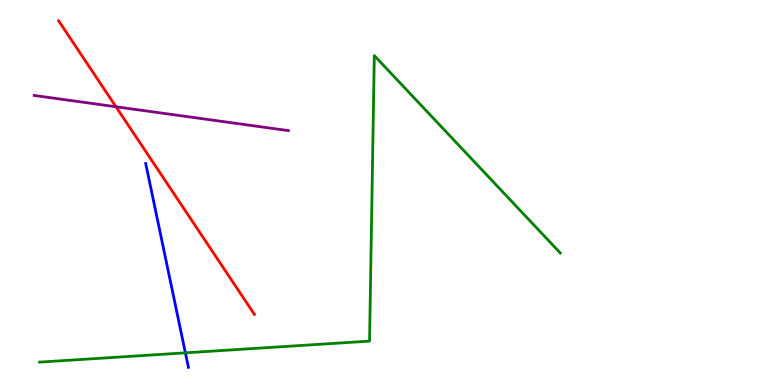[{'lines': ['blue', 'red'], 'intersections': []}, {'lines': ['green', 'red'], 'intersections': []}, {'lines': ['purple', 'red'], 'intersections': [{'x': 1.5, 'y': 7.23}]}, {'lines': ['blue', 'green'], 'intersections': [{'x': 2.39, 'y': 0.835}]}, {'lines': ['blue', 'purple'], 'intersections': []}, {'lines': ['green', 'purple'], 'intersections': []}]